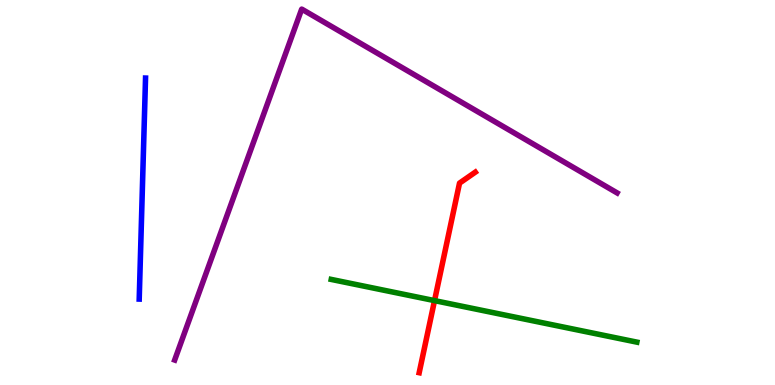[{'lines': ['blue', 'red'], 'intersections': []}, {'lines': ['green', 'red'], 'intersections': [{'x': 5.61, 'y': 2.19}]}, {'lines': ['purple', 'red'], 'intersections': []}, {'lines': ['blue', 'green'], 'intersections': []}, {'lines': ['blue', 'purple'], 'intersections': []}, {'lines': ['green', 'purple'], 'intersections': []}]